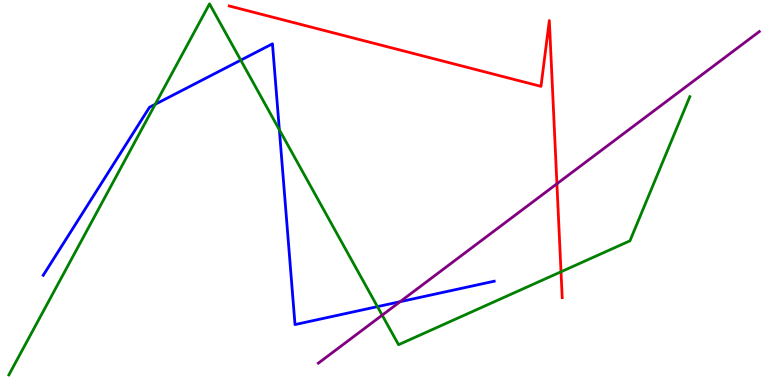[{'lines': ['blue', 'red'], 'intersections': []}, {'lines': ['green', 'red'], 'intersections': [{'x': 7.24, 'y': 2.94}]}, {'lines': ['purple', 'red'], 'intersections': [{'x': 7.19, 'y': 5.23}]}, {'lines': ['blue', 'green'], 'intersections': [{'x': 2.0, 'y': 7.29}, {'x': 3.11, 'y': 8.44}, {'x': 3.6, 'y': 6.63}, {'x': 4.87, 'y': 2.04}]}, {'lines': ['blue', 'purple'], 'intersections': [{'x': 5.16, 'y': 2.16}]}, {'lines': ['green', 'purple'], 'intersections': [{'x': 4.93, 'y': 1.81}]}]